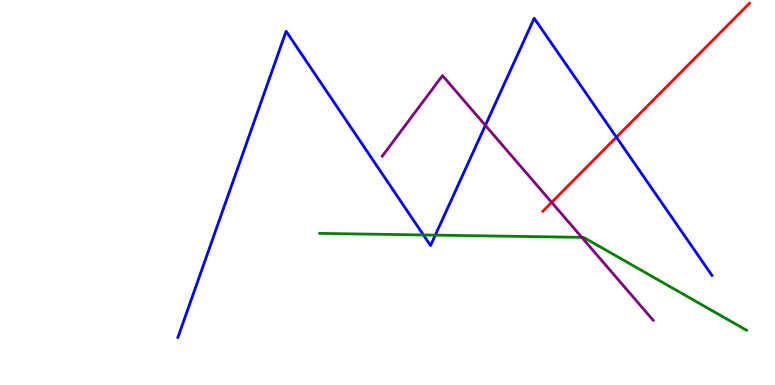[{'lines': ['blue', 'red'], 'intersections': [{'x': 7.95, 'y': 6.44}]}, {'lines': ['green', 'red'], 'intersections': []}, {'lines': ['purple', 'red'], 'intersections': [{'x': 7.12, 'y': 4.74}]}, {'lines': ['blue', 'green'], 'intersections': [{'x': 5.46, 'y': 3.9}, {'x': 5.62, 'y': 3.89}]}, {'lines': ['blue', 'purple'], 'intersections': [{'x': 6.26, 'y': 6.74}]}, {'lines': ['green', 'purple'], 'intersections': [{'x': 7.51, 'y': 3.84}]}]